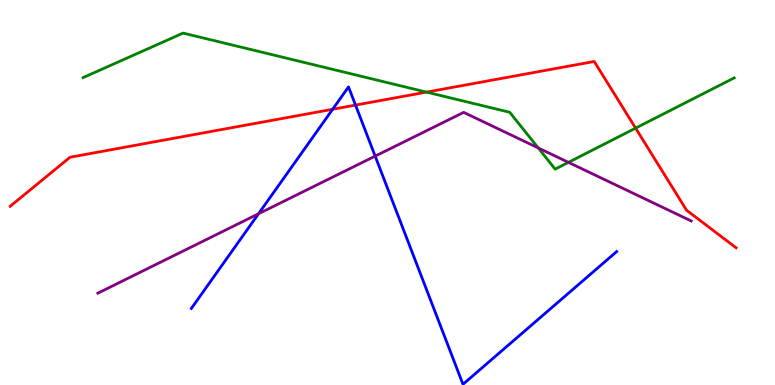[{'lines': ['blue', 'red'], 'intersections': [{'x': 4.29, 'y': 7.16}, {'x': 4.59, 'y': 7.27}]}, {'lines': ['green', 'red'], 'intersections': [{'x': 5.5, 'y': 7.61}, {'x': 8.2, 'y': 6.67}]}, {'lines': ['purple', 'red'], 'intersections': []}, {'lines': ['blue', 'green'], 'intersections': []}, {'lines': ['blue', 'purple'], 'intersections': [{'x': 3.34, 'y': 4.45}, {'x': 4.84, 'y': 5.94}]}, {'lines': ['green', 'purple'], 'intersections': [{'x': 6.95, 'y': 6.16}, {'x': 7.33, 'y': 5.78}]}]